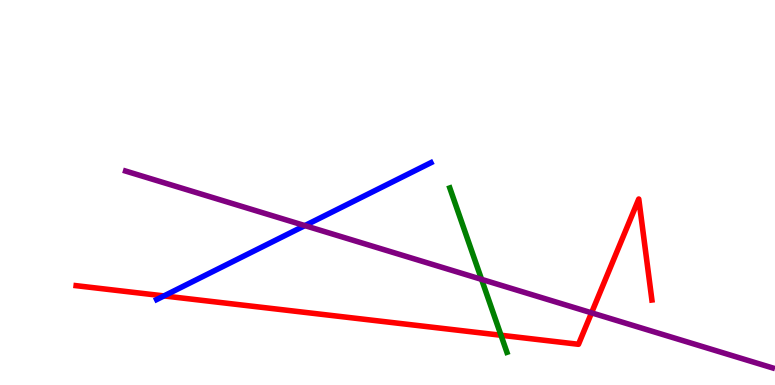[{'lines': ['blue', 'red'], 'intersections': [{'x': 2.12, 'y': 2.31}]}, {'lines': ['green', 'red'], 'intersections': [{'x': 6.46, 'y': 1.29}]}, {'lines': ['purple', 'red'], 'intersections': [{'x': 7.63, 'y': 1.87}]}, {'lines': ['blue', 'green'], 'intersections': []}, {'lines': ['blue', 'purple'], 'intersections': [{'x': 3.93, 'y': 4.14}]}, {'lines': ['green', 'purple'], 'intersections': [{'x': 6.21, 'y': 2.74}]}]